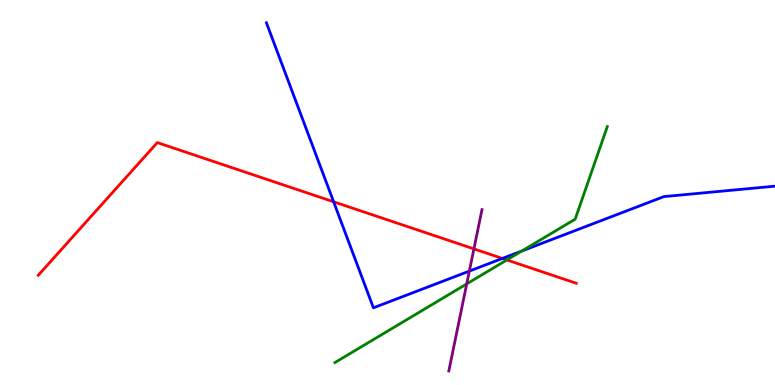[{'lines': ['blue', 'red'], 'intersections': [{'x': 4.3, 'y': 4.76}, {'x': 6.48, 'y': 3.29}]}, {'lines': ['green', 'red'], 'intersections': [{'x': 6.54, 'y': 3.25}]}, {'lines': ['purple', 'red'], 'intersections': [{'x': 6.12, 'y': 3.54}]}, {'lines': ['blue', 'green'], 'intersections': [{'x': 6.73, 'y': 3.48}]}, {'lines': ['blue', 'purple'], 'intersections': [{'x': 6.06, 'y': 2.96}]}, {'lines': ['green', 'purple'], 'intersections': [{'x': 6.02, 'y': 2.63}]}]